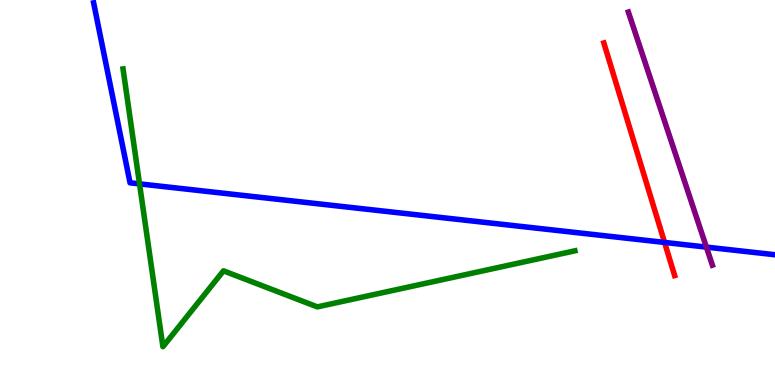[{'lines': ['blue', 'red'], 'intersections': [{'x': 8.57, 'y': 3.7}]}, {'lines': ['green', 'red'], 'intersections': []}, {'lines': ['purple', 'red'], 'intersections': []}, {'lines': ['blue', 'green'], 'intersections': [{'x': 1.8, 'y': 5.22}]}, {'lines': ['blue', 'purple'], 'intersections': [{'x': 9.11, 'y': 3.58}]}, {'lines': ['green', 'purple'], 'intersections': []}]